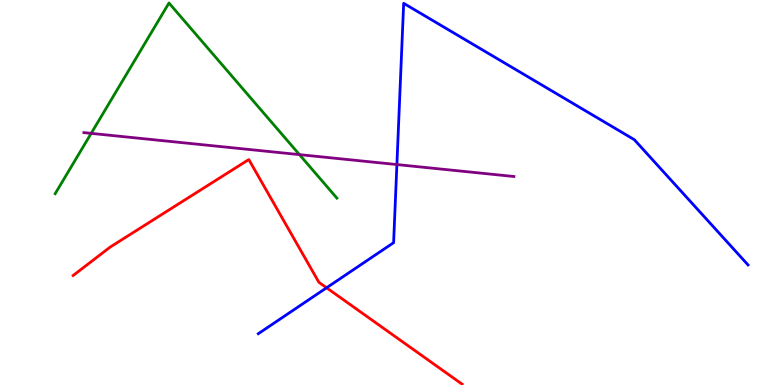[{'lines': ['blue', 'red'], 'intersections': [{'x': 4.21, 'y': 2.53}]}, {'lines': ['green', 'red'], 'intersections': []}, {'lines': ['purple', 'red'], 'intersections': []}, {'lines': ['blue', 'green'], 'intersections': []}, {'lines': ['blue', 'purple'], 'intersections': [{'x': 5.12, 'y': 5.73}]}, {'lines': ['green', 'purple'], 'intersections': [{'x': 1.18, 'y': 6.54}, {'x': 3.86, 'y': 5.98}]}]